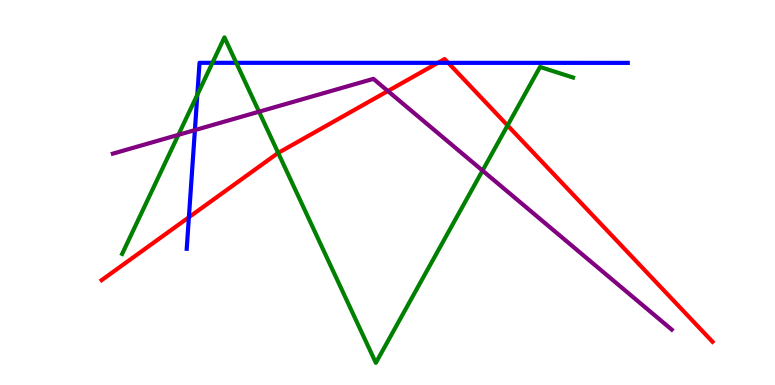[{'lines': ['blue', 'red'], 'intersections': [{'x': 2.44, 'y': 4.36}, {'x': 5.65, 'y': 8.37}, {'x': 5.78, 'y': 8.37}]}, {'lines': ['green', 'red'], 'intersections': [{'x': 3.59, 'y': 6.03}, {'x': 6.55, 'y': 6.74}]}, {'lines': ['purple', 'red'], 'intersections': [{'x': 5.0, 'y': 7.64}]}, {'lines': ['blue', 'green'], 'intersections': [{'x': 2.55, 'y': 7.54}, {'x': 2.74, 'y': 8.37}, {'x': 3.05, 'y': 8.37}]}, {'lines': ['blue', 'purple'], 'intersections': [{'x': 2.51, 'y': 6.62}]}, {'lines': ['green', 'purple'], 'intersections': [{'x': 2.3, 'y': 6.5}, {'x': 3.34, 'y': 7.1}, {'x': 6.23, 'y': 5.57}]}]